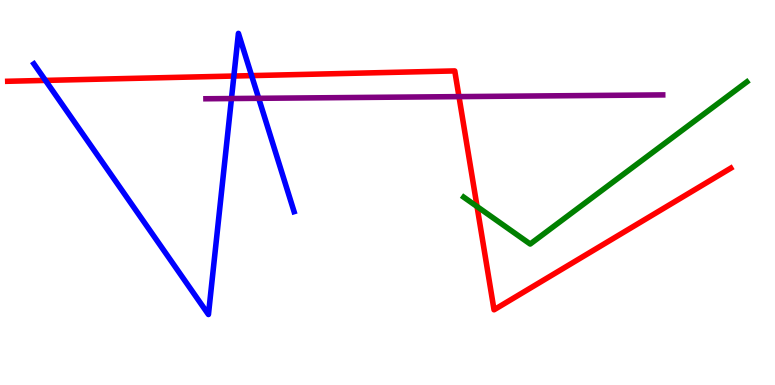[{'lines': ['blue', 'red'], 'intersections': [{'x': 0.586, 'y': 7.91}, {'x': 3.02, 'y': 8.02}, {'x': 3.25, 'y': 8.04}]}, {'lines': ['green', 'red'], 'intersections': [{'x': 6.16, 'y': 4.63}]}, {'lines': ['purple', 'red'], 'intersections': [{'x': 5.92, 'y': 7.49}]}, {'lines': ['blue', 'green'], 'intersections': []}, {'lines': ['blue', 'purple'], 'intersections': [{'x': 2.99, 'y': 7.44}, {'x': 3.34, 'y': 7.45}]}, {'lines': ['green', 'purple'], 'intersections': []}]